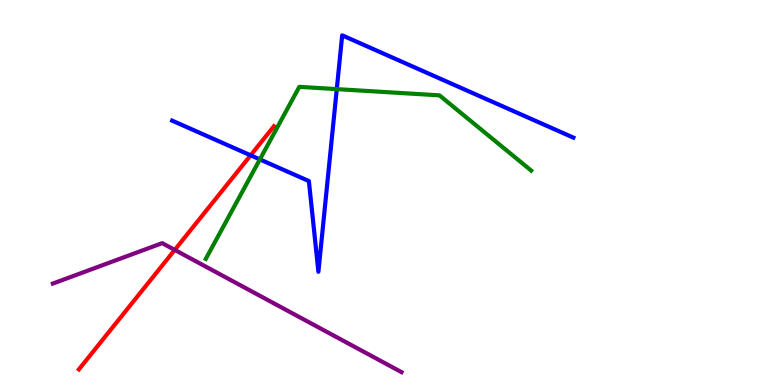[{'lines': ['blue', 'red'], 'intersections': [{'x': 3.23, 'y': 5.97}]}, {'lines': ['green', 'red'], 'intersections': []}, {'lines': ['purple', 'red'], 'intersections': [{'x': 2.25, 'y': 3.51}]}, {'lines': ['blue', 'green'], 'intersections': [{'x': 3.35, 'y': 5.86}, {'x': 4.35, 'y': 7.69}]}, {'lines': ['blue', 'purple'], 'intersections': []}, {'lines': ['green', 'purple'], 'intersections': []}]